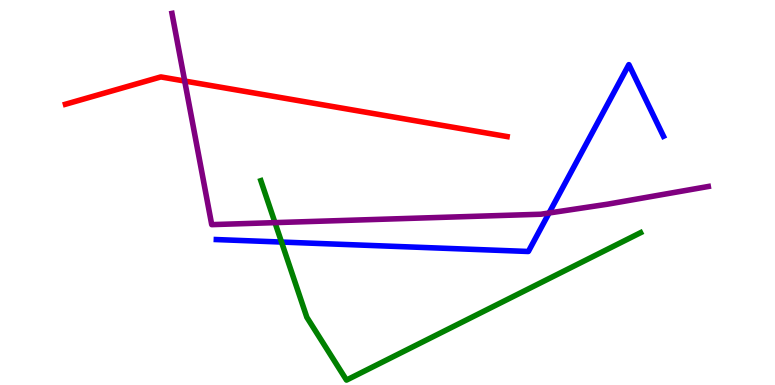[{'lines': ['blue', 'red'], 'intersections': []}, {'lines': ['green', 'red'], 'intersections': []}, {'lines': ['purple', 'red'], 'intersections': [{'x': 2.38, 'y': 7.9}]}, {'lines': ['blue', 'green'], 'intersections': [{'x': 3.63, 'y': 3.71}]}, {'lines': ['blue', 'purple'], 'intersections': [{'x': 7.08, 'y': 4.47}]}, {'lines': ['green', 'purple'], 'intersections': [{'x': 3.55, 'y': 4.22}]}]